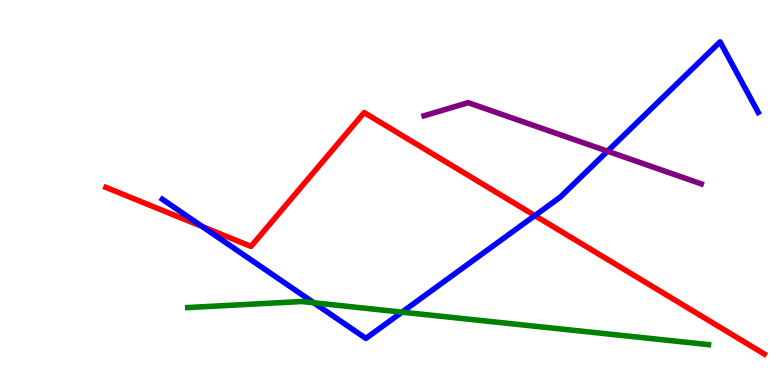[{'lines': ['blue', 'red'], 'intersections': [{'x': 2.61, 'y': 4.11}, {'x': 6.9, 'y': 4.4}]}, {'lines': ['green', 'red'], 'intersections': []}, {'lines': ['purple', 'red'], 'intersections': []}, {'lines': ['blue', 'green'], 'intersections': [{'x': 4.05, 'y': 2.14}, {'x': 5.19, 'y': 1.89}]}, {'lines': ['blue', 'purple'], 'intersections': [{'x': 7.84, 'y': 6.07}]}, {'lines': ['green', 'purple'], 'intersections': []}]